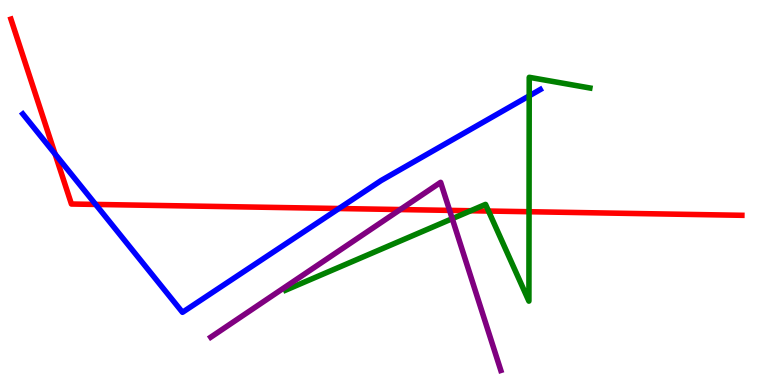[{'lines': ['blue', 'red'], 'intersections': [{'x': 0.711, 'y': 6.0}, {'x': 1.23, 'y': 4.69}, {'x': 4.37, 'y': 4.58}]}, {'lines': ['green', 'red'], 'intersections': [{'x': 6.07, 'y': 4.53}, {'x': 6.3, 'y': 4.52}, {'x': 6.83, 'y': 4.5}]}, {'lines': ['purple', 'red'], 'intersections': [{'x': 5.16, 'y': 4.56}, {'x': 5.8, 'y': 4.54}]}, {'lines': ['blue', 'green'], 'intersections': [{'x': 6.83, 'y': 7.51}]}, {'lines': ['blue', 'purple'], 'intersections': []}, {'lines': ['green', 'purple'], 'intersections': [{'x': 5.84, 'y': 4.32}]}]